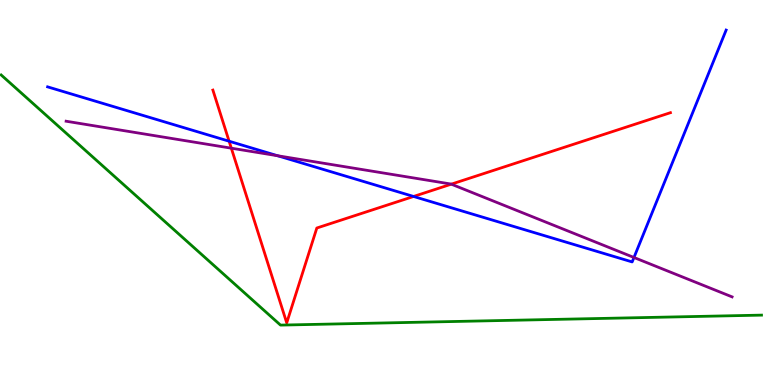[{'lines': ['blue', 'red'], 'intersections': [{'x': 2.96, 'y': 6.33}, {'x': 5.34, 'y': 4.9}]}, {'lines': ['green', 'red'], 'intersections': []}, {'lines': ['purple', 'red'], 'intersections': [{'x': 2.98, 'y': 6.15}, {'x': 5.82, 'y': 5.22}]}, {'lines': ['blue', 'green'], 'intersections': []}, {'lines': ['blue', 'purple'], 'intersections': [{'x': 3.58, 'y': 5.95}, {'x': 8.18, 'y': 3.31}]}, {'lines': ['green', 'purple'], 'intersections': []}]